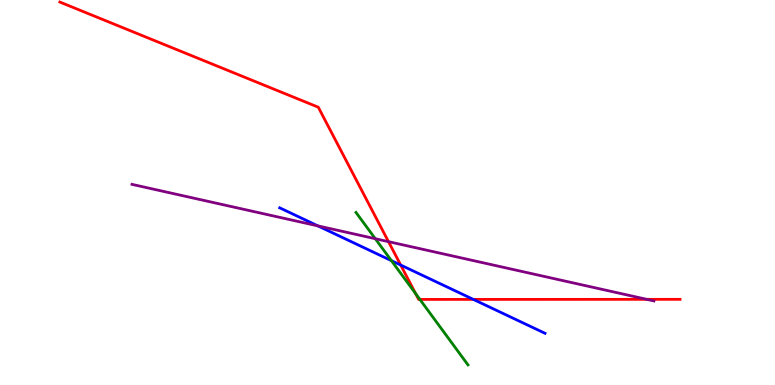[{'lines': ['blue', 'red'], 'intersections': [{'x': 5.17, 'y': 3.12}, {'x': 6.11, 'y': 2.22}]}, {'lines': ['green', 'red'], 'intersections': [{'x': 5.36, 'y': 2.37}, {'x': 5.42, 'y': 2.22}]}, {'lines': ['purple', 'red'], 'intersections': [{'x': 5.01, 'y': 3.72}, {'x': 8.35, 'y': 2.22}]}, {'lines': ['blue', 'green'], 'intersections': [{'x': 5.05, 'y': 3.23}]}, {'lines': ['blue', 'purple'], 'intersections': [{'x': 4.1, 'y': 4.13}]}, {'lines': ['green', 'purple'], 'intersections': [{'x': 4.84, 'y': 3.8}]}]